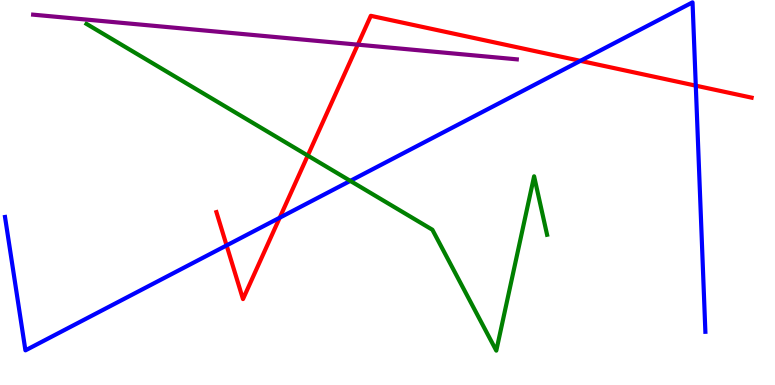[{'lines': ['blue', 'red'], 'intersections': [{'x': 2.92, 'y': 3.63}, {'x': 3.61, 'y': 4.35}, {'x': 7.49, 'y': 8.42}, {'x': 8.98, 'y': 7.78}]}, {'lines': ['green', 'red'], 'intersections': [{'x': 3.97, 'y': 5.96}]}, {'lines': ['purple', 'red'], 'intersections': [{'x': 4.62, 'y': 8.84}]}, {'lines': ['blue', 'green'], 'intersections': [{'x': 4.52, 'y': 5.3}]}, {'lines': ['blue', 'purple'], 'intersections': []}, {'lines': ['green', 'purple'], 'intersections': []}]